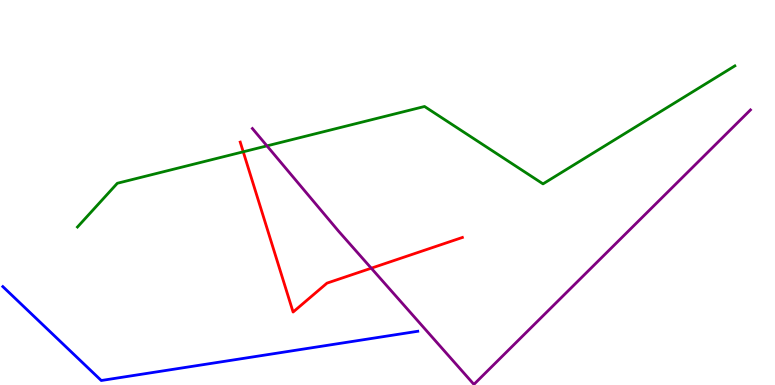[{'lines': ['blue', 'red'], 'intersections': []}, {'lines': ['green', 'red'], 'intersections': [{'x': 3.14, 'y': 6.06}]}, {'lines': ['purple', 'red'], 'intersections': [{'x': 4.79, 'y': 3.03}]}, {'lines': ['blue', 'green'], 'intersections': []}, {'lines': ['blue', 'purple'], 'intersections': []}, {'lines': ['green', 'purple'], 'intersections': [{'x': 3.44, 'y': 6.21}]}]